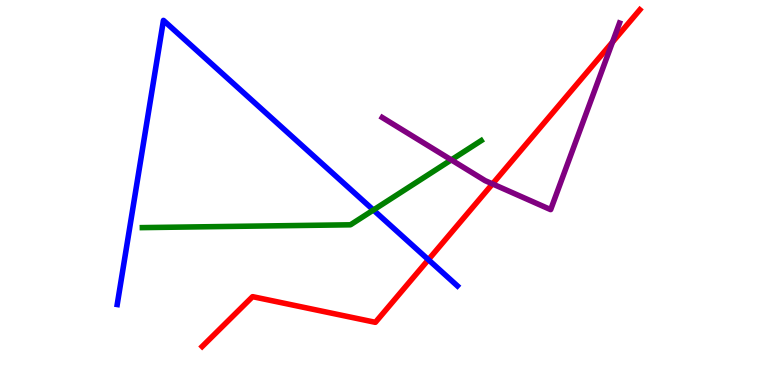[{'lines': ['blue', 'red'], 'intersections': [{'x': 5.53, 'y': 3.25}]}, {'lines': ['green', 'red'], 'intersections': []}, {'lines': ['purple', 'red'], 'intersections': [{'x': 6.35, 'y': 5.22}, {'x': 7.9, 'y': 8.91}]}, {'lines': ['blue', 'green'], 'intersections': [{'x': 4.82, 'y': 4.54}]}, {'lines': ['blue', 'purple'], 'intersections': []}, {'lines': ['green', 'purple'], 'intersections': [{'x': 5.82, 'y': 5.85}]}]